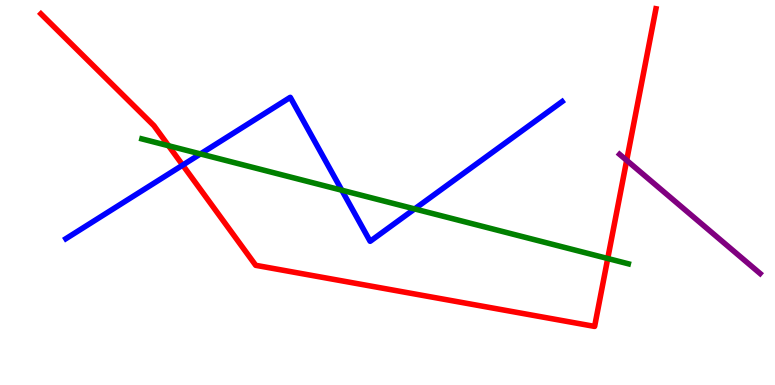[{'lines': ['blue', 'red'], 'intersections': [{'x': 2.36, 'y': 5.71}]}, {'lines': ['green', 'red'], 'intersections': [{'x': 2.18, 'y': 6.21}, {'x': 7.84, 'y': 3.29}]}, {'lines': ['purple', 'red'], 'intersections': [{'x': 8.09, 'y': 5.84}]}, {'lines': ['blue', 'green'], 'intersections': [{'x': 2.59, 'y': 6.0}, {'x': 4.41, 'y': 5.06}, {'x': 5.35, 'y': 4.57}]}, {'lines': ['blue', 'purple'], 'intersections': []}, {'lines': ['green', 'purple'], 'intersections': []}]